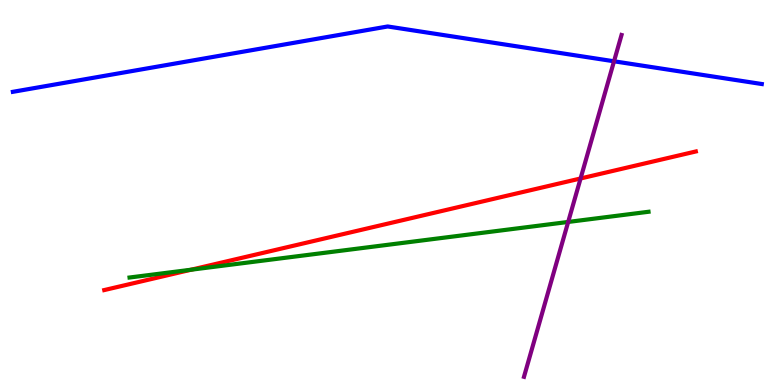[{'lines': ['blue', 'red'], 'intersections': []}, {'lines': ['green', 'red'], 'intersections': [{'x': 2.47, 'y': 2.99}]}, {'lines': ['purple', 'red'], 'intersections': [{'x': 7.49, 'y': 5.36}]}, {'lines': ['blue', 'green'], 'intersections': []}, {'lines': ['blue', 'purple'], 'intersections': [{'x': 7.92, 'y': 8.41}]}, {'lines': ['green', 'purple'], 'intersections': [{'x': 7.33, 'y': 4.23}]}]